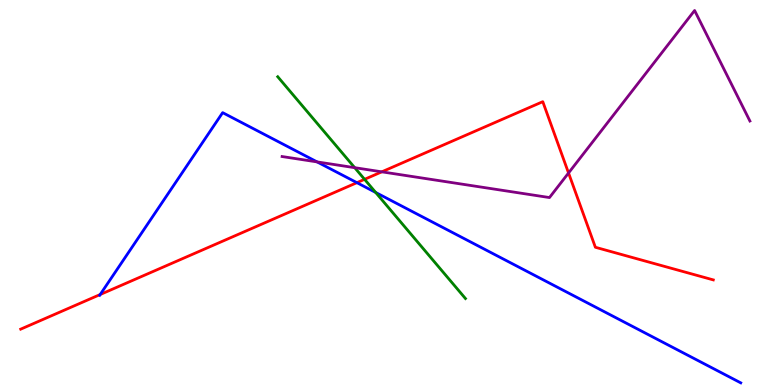[{'lines': ['blue', 'red'], 'intersections': [{'x': 1.29, 'y': 2.35}, {'x': 4.61, 'y': 5.26}]}, {'lines': ['green', 'red'], 'intersections': [{'x': 4.7, 'y': 5.34}]}, {'lines': ['purple', 'red'], 'intersections': [{'x': 4.93, 'y': 5.54}, {'x': 7.34, 'y': 5.51}]}, {'lines': ['blue', 'green'], 'intersections': [{'x': 4.85, 'y': 5.0}]}, {'lines': ['blue', 'purple'], 'intersections': [{'x': 4.09, 'y': 5.79}]}, {'lines': ['green', 'purple'], 'intersections': [{'x': 4.58, 'y': 5.64}]}]